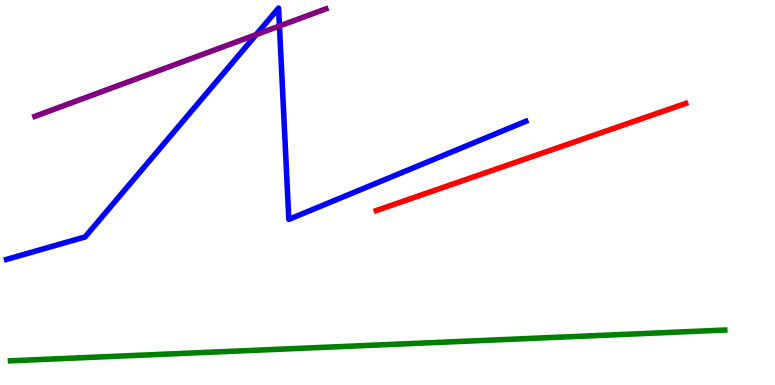[{'lines': ['blue', 'red'], 'intersections': []}, {'lines': ['green', 'red'], 'intersections': []}, {'lines': ['purple', 'red'], 'intersections': []}, {'lines': ['blue', 'green'], 'intersections': []}, {'lines': ['blue', 'purple'], 'intersections': [{'x': 3.31, 'y': 9.1}, {'x': 3.61, 'y': 9.32}]}, {'lines': ['green', 'purple'], 'intersections': []}]